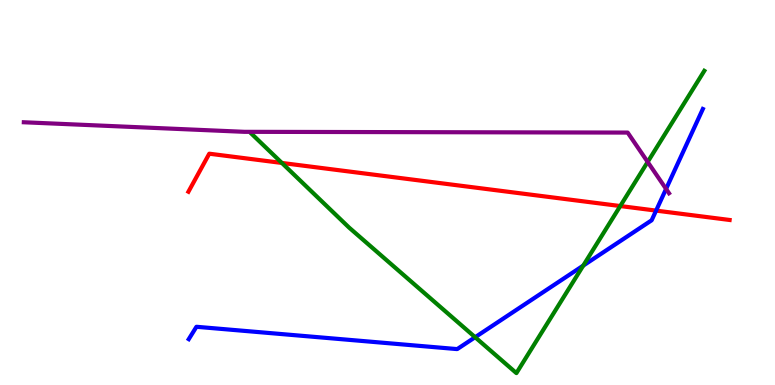[{'lines': ['blue', 'red'], 'intersections': [{'x': 8.47, 'y': 4.53}]}, {'lines': ['green', 'red'], 'intersections': [{'x': 3.64, 'y': 5.77}, {'x': 8.0, 'y': 4.65}]}, {'lines': ['purple', 'red'], 'intersections': []}, {'lines': ['blue', 'green'], 'intersections': [{'x': 6.13, 'y': 1.24}, {'x': 7.53, 'y': 3.1}]}, {'lines': ['blue', 'purple'], 'intersections': [{'x': 8.59, 'y': 5.09}]}, {'lines': ['green', 'purple'], 'intersections': [{'x': 8.36, 'y': 5.79}]}]